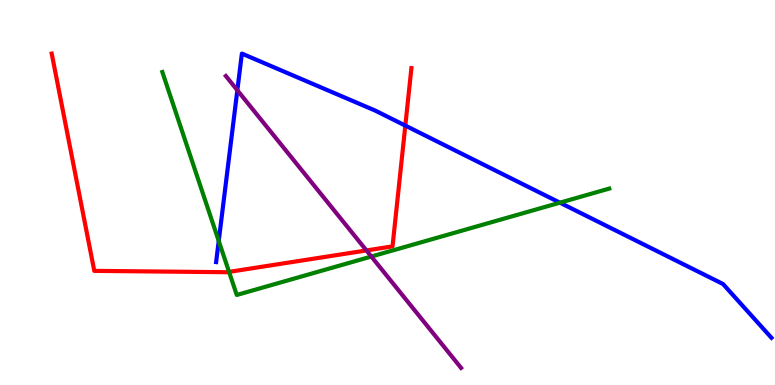[{'lines': ['blue', 'red'], 'intersections': [{'x': 5.23, 'y': 6.74}]}, {'lines': ['green', 'red'], 'intersections': [{'x': 2.96, 'y': 2.94}]}, {'lines': ['purple', 'red'], 'intersections': [{'x': 4.73, 'y': 3.49}]}, {'lines': ['blue', 'green'], 'intersections': [{'x': 2.82, 'y': 3.74}, {'x': 7.22, 'y': 4.74}]}, {'lines': ['blue', 'purple'], 'intersections': [{'x': 3.06, 'y': 7.66}]}, {'lines': ['green', 'purple'], 'intersections': [{'x': 4.79, 'y': 3.34}]}]